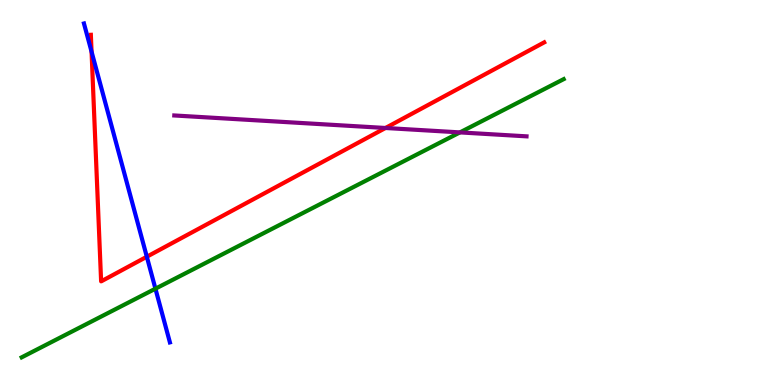[{'lines': ['blue', 'red'], 'intersections': [{'x': 1.18, 'y': 8.66}, {'x': 1.89, 'y': 3.33}]}, {'lines': ['green', 'red'], 'intersections': []}, {'lines': ['purple', 'red'], 'intersections': [{'x': 4.97, 'y': 6.68}]}, {'lines': ['blue', 'green'], 'intersections': [{'x': 2.01, 'y': 2.5}]}, {'lines': ['blue', 'purple'], 'intersections': []}, {'lines': ['green', 'purple'], 'intersections': [{'x': 5.93, 'y': 6.56}]}]